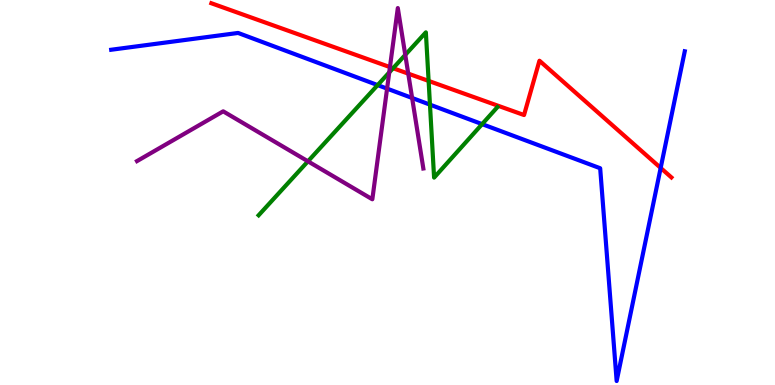[{'lines': ['blue', 'red'], 'intersections': [{'x': 8.52, 'y': 5.64}]}, {'lines': ['green', 'red'], 'intersections': [{'x': 5.07, 'y': 8.23}, {'x': 5.53, 'y': 7.9}]}, {'lines': ['purple', 'red'], 'intersections': [{'x': 5.03, 'y': 8.26}, {'x': 5.27, 'y': 8.09}]}, {'lines': ['blue', 'green'], 'intersections': [{'x': 4.87, 'y': 7.79}, {'x': 5.55, 'y': 7.28}, {'x': 6.22, 'y': 6.78}]}, {'lines': ['blue', 'purple'], 'intersections': [{'x': 4.99, 'y': 7.7}, {'x': 5.32, 'y': 7.46}]}, {'lines': ['green', 'purple'], 'intersections': [{'x': 3.97, 'y': 5.81}, {'x': 5.02, 'y': 8.12}, {'x': 5.23, 'y': 8.57}]}]